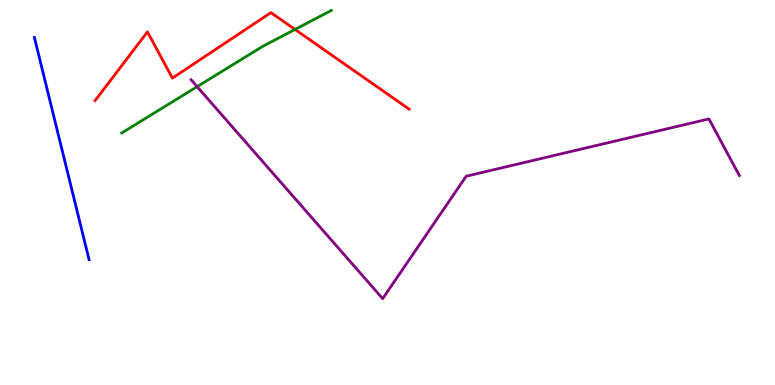[{'lines': ['blue', 'red'], 'intersections': []}, {'lines': ['green', 'red'], 'intersections': [{'x': 3.81, 'y': 9.23}]}, {'lines': ['purple', 'red'], 'intersections': []}, {'lines': ['blue', 'green'], 'intersections': []}, {'lines': ['blue', 'purple'], 'intersections': []}, {'lines': ['green', 'purple'], 'intersections': [{'x': 2.54, 'y': 7.75}]}]